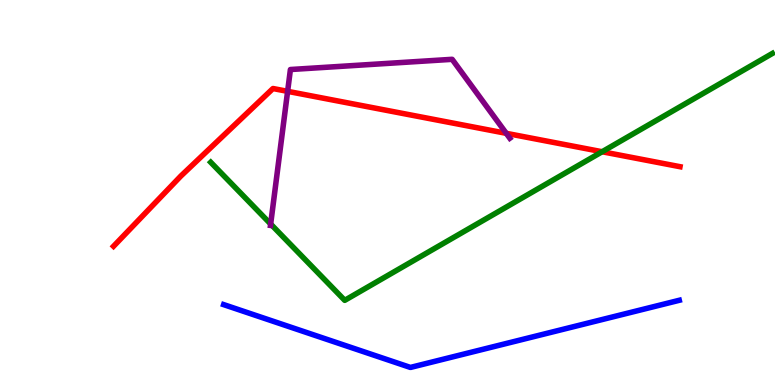[{'lines': ['blue', 'red'], 'intersections': []}, {'lines': ['green', 'red'], 'intersections': [{'x': 7.77, 'y': 6.06}]}, {'lines': ['purple', 'red'], 'intersections': [{'x': 3.71, 'y': 7.63}, {'x': 6.53, 'y': 6.54}]}, {'lines': ['blue', 'green'], 'intersections': []}, {'lines': ['blue', 'purple'], 'intersections': []}, {'lines': ['green', 'purple'], 'intersections': [{'x': 3.49, 'y': 4.18}]}]